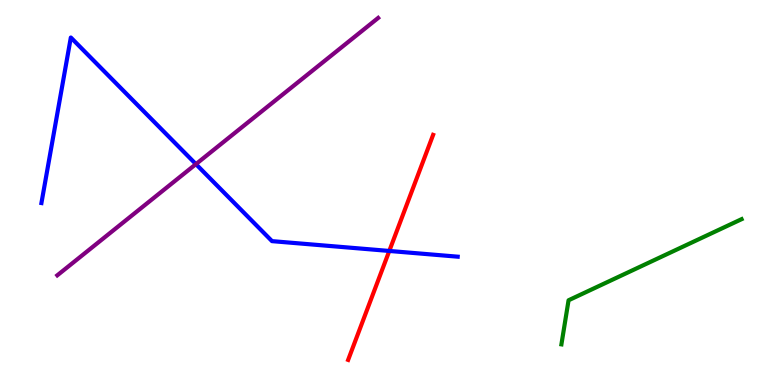[{'lines': ['blue', 'red'], 'intersections': [{'x': 5.02, 'y': 3.48}]}, {'lines': ['green', 'red'], 'intersections': []}, {'lines': ['purple', 'red'], 'intersections': []}, {'lines': ['blue', 'green'], 'intersections': []}, {'lines': ['blue', 'purple'], 'intersections': [{'x': 2.53, 'y': 5.74}]}, {'lines': ['green', 'purple'], 'intersections': []}]